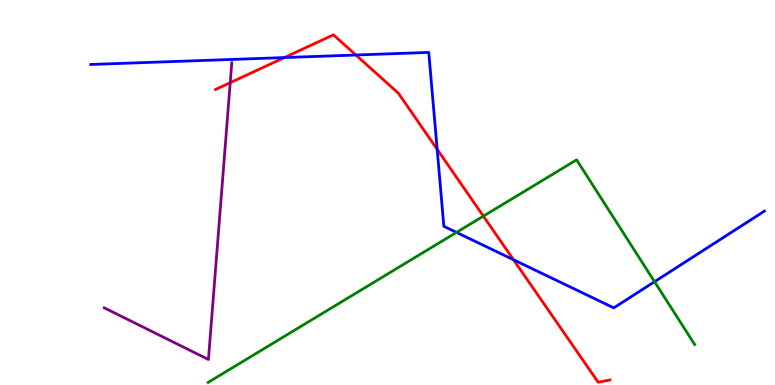[{'lines': ['blue', 'red'], 'intersections': [{'x': 3.67, 'y': 8.5}, {'x': 4.59, 'y': 8.57}, {'x': 5.64, 'y': 6.12}, {'x': 6.63, 'y': 3.25}]}, {'lines': ['green', 'red'], 'intersections': [{'x': 6.24, 'y': 4.39}]}, {'lines': ['purple', 'red'], 'intersections': [{'x': 2.97, 'y': 7.85}]}, {'lines': ['blue', 'green'], 'intersections': [{'x': 5.89, 'y': 3.96}, {'x': 8.45, 'y': 2.68}]}, {'lines': ['blue', 'purple'], 'intersections': []}, {'lines': ['green', 'purple'], 'intersections': []}]